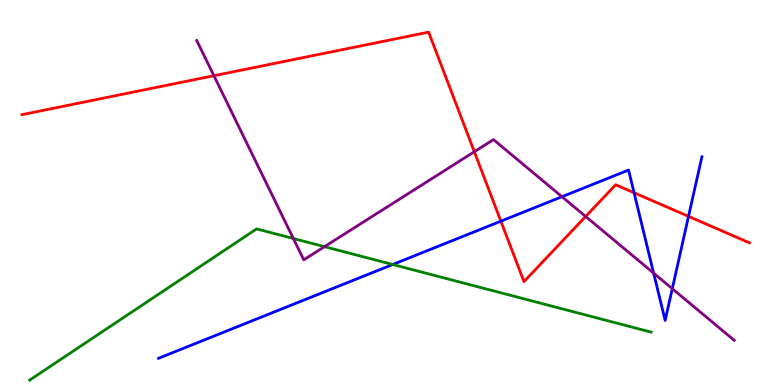[{'lines': ['blue', 'red'], 'intersections': [{'x': 6.46, 'y': 4.25}, {'x': 8.18, 'y': 4.99}, {'x': 8.88, 'y': 4.38}]}, {'lines': ['green', 'red'], 'intersections': []}, {'lines': ['purple', 'red'], 'intersections': [{'x': 2.76, 'y': 8.03}, {'x': 6.12, 'y': 6.06}, {'x': 7.56, 'y': 4.38}]}, {'lines': ['blue', 'green'], 'intersections': [{'x': 5.07, 'y': 3.13}]}, {'lines': ['blue', 'purple'], 'intersections': [{'x': 7.25, 'y': 4.89}, {'x': 8.43, 'y': 2.91}, {'x': 8.67, 'y': 2.5}]}, {'lines': ['green', 'purple'], 'intersections': [{'x': 3.79, 'y': 3.81}, {'x': 4.19, 'y': 3.59}]}]